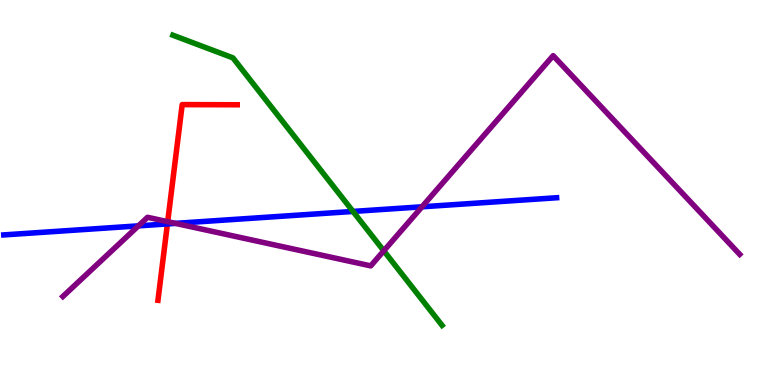[{'lines': ['blue', 'red'], 'intersections': [{'x': 2.16, 'y': 4.18}]}, {'lines': ['green', 'red'], 'intersections': []}, {'lines': ['purple', 'red'], 'intersections': [{'x': 2.16, 'y': 4.24}]}, {'lines': ['blue', 'green'], 'intersections': [{'x': 4.55, 'y': 4.51}]}, {'lines': ['blue', 'purple'], 'intersections': [{'x': 1.79, 'y': 4.13}, {'x': 2.26, 'y': 4.2}, {'x': 5.45, 'y': 4.63}]}, {'lines': ['green', 'purple'], 'intersections': [{'x': 4.95, 'y': 3.49}]}]